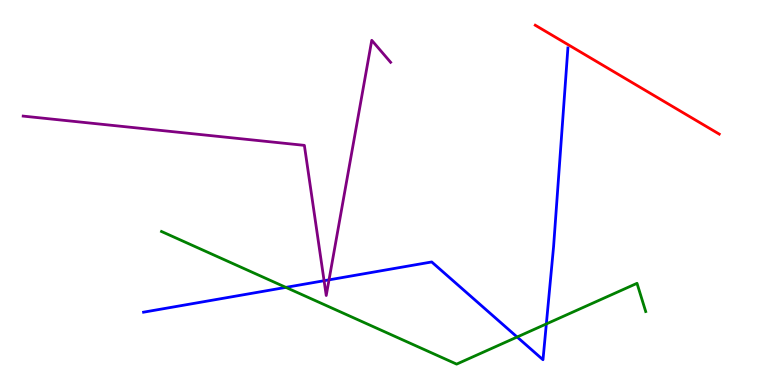[{'lines': ['blue', 'red'], 'intersections': []}, {'lines': ['green', 'red'], 'intersections': []}, {'lines': ['purple', 'red'], 'intersections': []}, {'lines': ['blue', 'green'], 'intersections': [{'x': 3.69, 'y': 2.54}, {'x': 6.67, 'y': 1.25}, {'x': 7.05, 'y': 1.59}]}, {'lines': ['blue', 'purple'], 'intersections': [{'x': 4.18, 'y': 2.71}, {'x': 4.25, 'y': 2.73}]}, {'lines': ['green', 'purple'], 'intersections': []}]